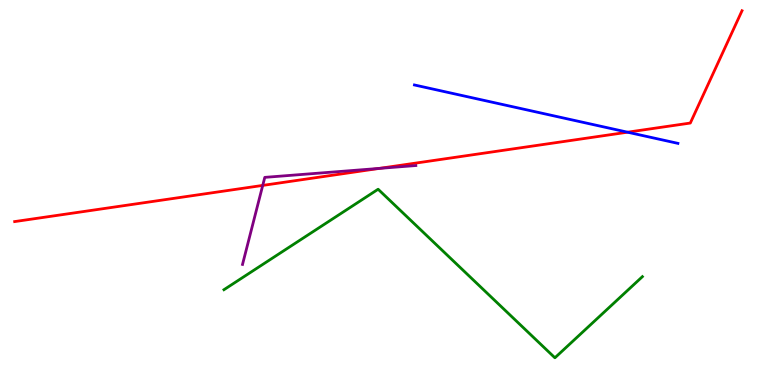[{'lines': ['blue', 'red'], 'intersections': [{'x': 8.1, 'y': 6.57}]}, {'lines': ['green', 'red'], 'intersections': []}, {'lines': ['purple', 'red'], 'intersections': [{'x': 3.39, 'y': 5.18}, {'x': 4.9, 'y': 5.63}]}, {'lines': ['blue', 'green'], 'intersections': []}, {'lines': ['blue', 'purple'], 'intersections': []}, {'lines': ['green', 'purple'], 'intersections': []}]